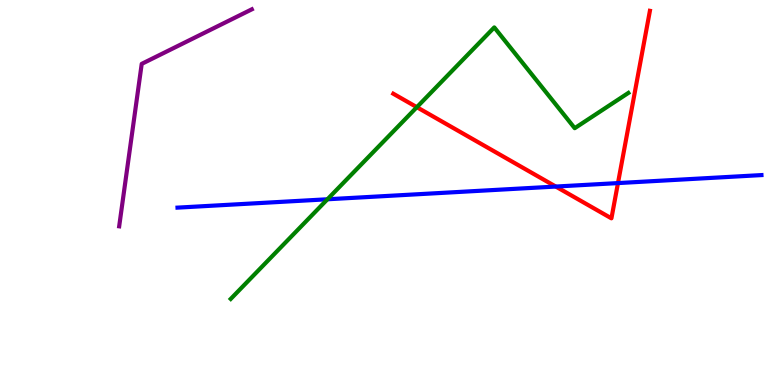[{'lines': ['blue', 'red'], 'intersections': [{'x': 7.17, 'y': 5.15}, {'x': 7.97, 'y': 5.24}]}, {'lines': ['green', 'red'], 'intersections': [{'x': 5.38, 'y': 7.22}]}, {'lines': ['purple', 'red'], 'intersections': []}, {'lines': ['blue', 'green'], 'intersections': [{'x': 4.23, 'y': 4.82}]}, {'lines': ['blue', 'purple'], 'intersections': []}, {'lines': ['green', 'purple'], 'intersections': []}]